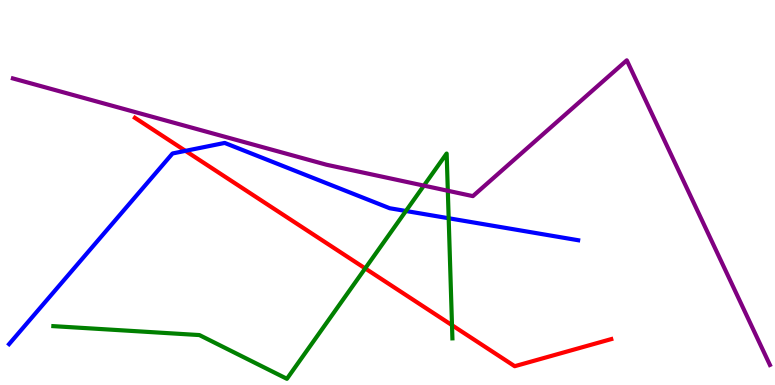[{'lines': ['blue', 'red'], 'intersections': [{'x': 2.39, 'y': 6.08}]}, {'lines': ['green', 'red'], 'intersections': [{'x': 4.71, 'y': 3.03}, {'x': 5.83, 'y': 1.55}]}, {'lines': ['purple', 'red'], 'intersections': []}, {'lines': ['blue', 'green'], 'intersections': [{'x': 5.24, 'y': 4.52}, {'x': 5.79, 'y': 4.33}]}, {'lines': ['blue', 'purple'], 'intersections': []}, {'lines': ['green', 'purple'], 'intersections': [{'x': 5.47, 'y': 5.18}, {'x': 5.78, 'y': 5.05}]}]